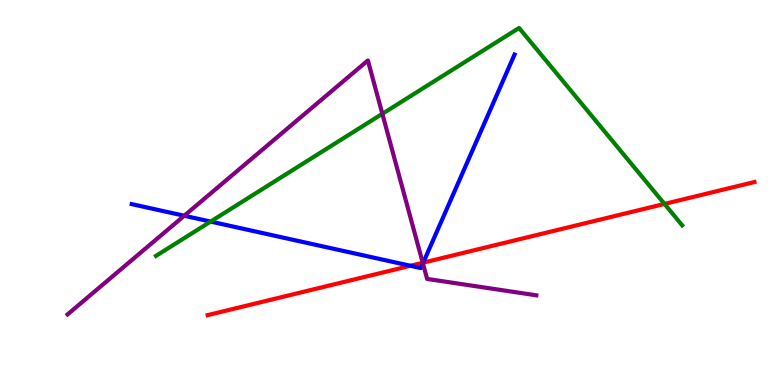[{'lines': ['blue', 'red'], 'intersections': [{'x': 5.3, 'y': 3.1}, {'x': 5.46, 'y': 3.18}]}, {'lines': ['green', 'red'], 'intersections': [{'x': 8.57, 'y': 4.7}]}, {'lines': ['purple', 'red'], 'intersections': [{'x': 5.45, 'y': 3.17}]}, {'lines': ['blue', 'green'], 'intersections': [{'x': 2.72, 'y': 4.24}]}, {'lines': ['blue', 'purple'], 'intersections': [{'x': 2.38, 'y': 4.4}, {'x': 5.46, 'y': 3.16}]}, {'lines': ['green', 'purple'], 'intersections': [{'x': 4.93, 'y': 7.04}]}]